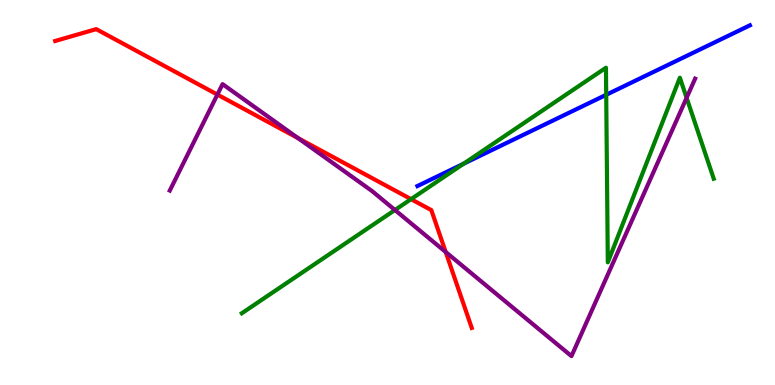[{'lines': ['blue', 'red'], 'intersections': []}, {'lines': ['green', 'red'], 'intersections': [{'x': 5.3, 'y': 4.83}]}, {'lines': ['purple', 'red'], 'intersections': [{'x': 2.81, 'y': 7.54}, {'x': 3.85, 'y': 6.41}, {'x': 5.75, 'y': 3.45}]}, {'lines': ['blue', 'green'], 'intersections': [{'x': 5.98, 'y': 5.75}, {'x': 7.82, 'y': 7.54}]}, {'lines': ['blue', 'purple'], 'intersections': []}, {'lines': ['green', 'purple'], 'intersections': [{'x': 5.1, 'y': 4.55}, {'x': 8.86, 'y': 7.46}]}]